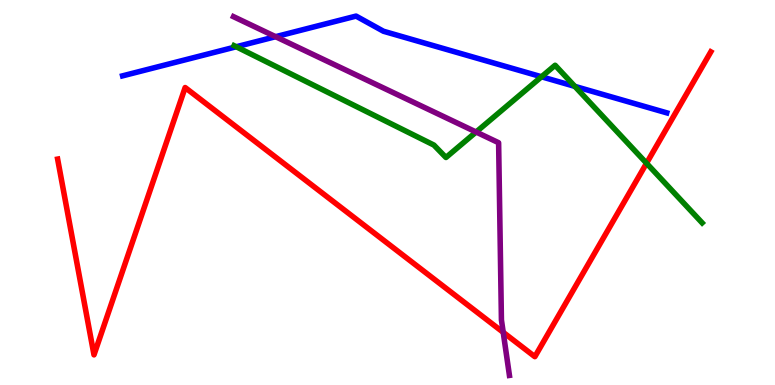[{'lines': ['blue', 'red'], 'intersections': []}, {'lines': ['green', 'red'], 'intersections': [{'x': 8.34, 'y': 5.76}]}, {'lines': ['purple', 'red'], 'intersections': [{'x': 6.49, 'y': 1.37}]}, {'lines': ['blue', 'green'], 'intersections': [{'x': 3.05, 'y': 8.79}, {'x': 6.99, 'y': 8.01}, {'x': 7.42, 'y': 7.76}]}, {'lines': ['blue', 'purple'], 'intersections': [{'x': 3.56, 'y': 9.05}]}, {'lines': ['green', 'purple'], 'intersections': [{'x': 6.14, 'y': 6.57}]}]